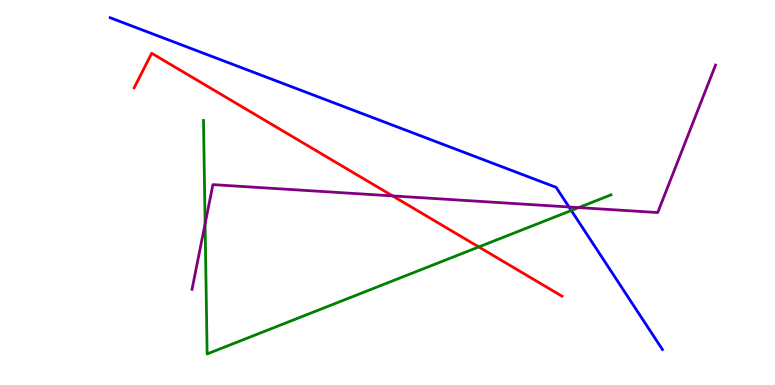[{'lines': ['blue', 'red'], 'intersections': []}, {'lines': ['green', 'red'], 'intersections': [{'x': 6.18, 'y': 3.59}]}, {'lines': ['purple', 'red'], 'intersections': [{'x': 5.07, 'y': 4.91}]}, {'lines': ['blue', 'green'], 'intersections': [{'x': 7.37, 'y': 4.53}]}, {'lines': ['blue', 'purple'], 'intersections': [{'x': 7.34, 'y': 4.62}]}, {'lines': ['green', 'purple'], 'intersections': [{'x': 2.65, 'y': 4.19}, {'x': 7.47, 'y': 4.61}]}]